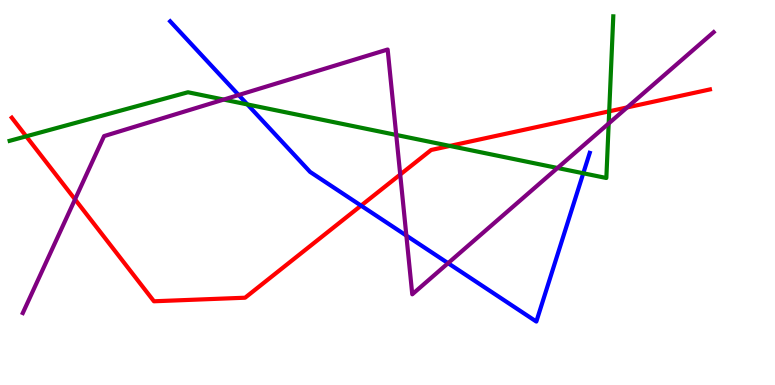[{'lines': ['blue', 'red'], 'intersections': [{'x': 4.66, 'y': 4.66}]}, {'lines': ['green', 'red'], 'intersections': [{'x': 0.338, 'y': 6.46}, {'x': 5.8, 'y': 6.21}, {'x': 7.86, 'y': 7.11}]}, {'lines': ['purple', 'red'], 'intersections': [{'x': 0.968, 'y': 4.82}, {'x': 5.16, 'y': 5.47}, {'x': 8.09, 'y': 7.21}]}, {'lines': ['blue', 'green'], 'intersections': [{'x': 3.19, 'y': 7.29}, {'x': 7.53, 'y': 5.5}]}, {'lines': ['blue', 'purple'], 'intersections': [{'x': 3.08, 'y': 7.53}, {'x': 5.24, 'y': 3.88}, {'x': 5.78, 'y': 3.16}]}, {'lines': ['green', 'purple'], 'intersections': [{'x': 2.89, 'y': 7.41}, {'x': 5.11, 'y': 6.5}, {'x': 7.19, 'y': 5.64}, {'x': 7.85, 'y': 6.79}]}]